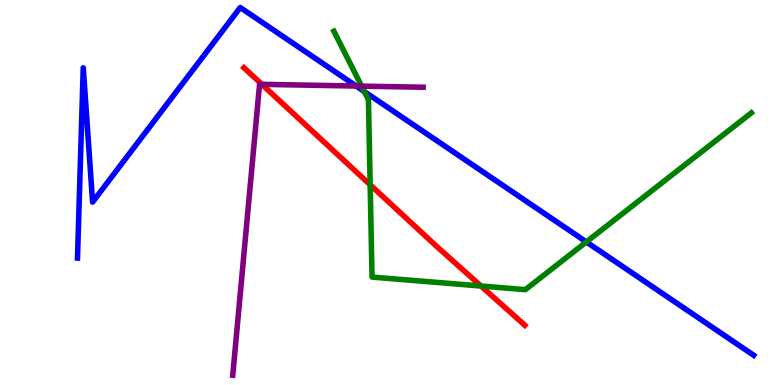[{'lines': ['blue', 'red'], 'intersections': []}, {'lines': ['green', 'red'], 'intersections': [{'x': 4.78, 'y': 5.2}, {'x': 6.21, 'y': 2.57}]}, {'lines': ['purple', 'red'], 'intersections': [{'x': 3.38, 'y': 7.81}]}, {'lines': ['blue', 'green'], 'intersections': [{'x': 4.7, 'y': 7.62}, {'x': 7.57, 'y': 3.72}]}, {'lines': ['blue', 'purple'], 'intersections': [{'x': 4.6, 'y': 7.77}]}, {'lines': ['green', 'purple'], 'intersections': [{'x': 4.67, 'y': 7.76}]}]